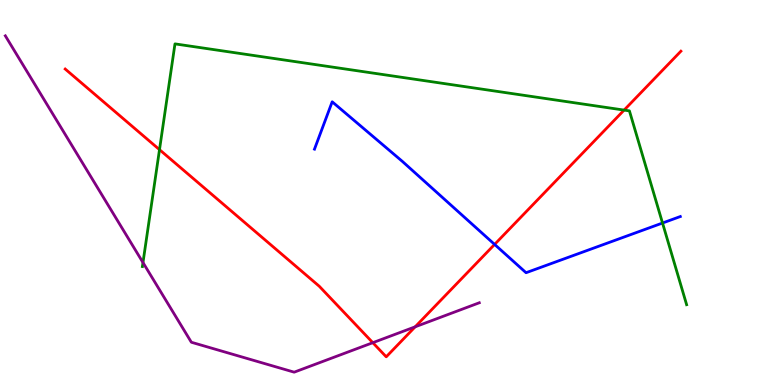[{'lines': ['blue', 'red'], 'intersections': [{'x': 6.38, 'y': 3.65}]}, {'lines': ['green', 'red'], 'intersections': [{'x': 2.06, 'y': 6.11}, {'x': 8.05, 'y': 7.14}]}, {'lines': ['purple', 'red'], 'intersections': [{'x': 4.81, 'y': 1.1}, {'x': 5.36, 'y': 1.51}]}, {'lines': ['blue', 'green'], 'intersections': [{'x': 8.55, 'y': 4.21}]}, {'lines': ['blue', 'purple'], 'intersections': []}, {'lines': ['green', 'purple'], 'intersections': [{'x': 1.84, 'y': 3.18}]}]